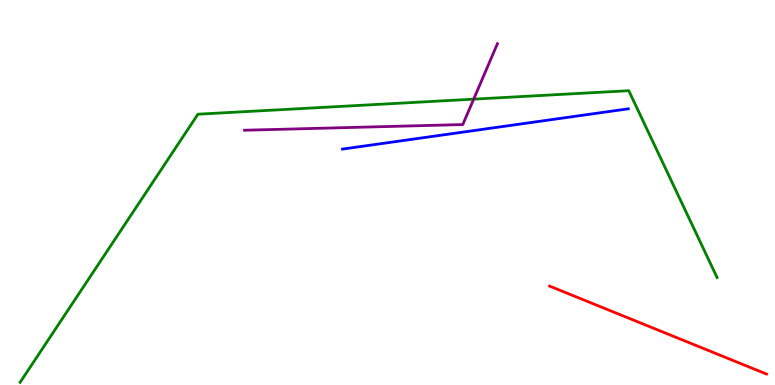[{'lines': ['blue', 'red'], 'intersections': []}, {'lines': ['green', 'red'], 'intersections': []}, {'lines': ['purple', 'red'], 'intersections': []}, {'lines': ['blue', 'green'], 'intersections': []}, {'lines': ['blue', 'purple'], 'intersections': []}, {'lines': ['green', 'purple'], 'intersections': [{'x': 6.11, 'y': 7.42}]}]